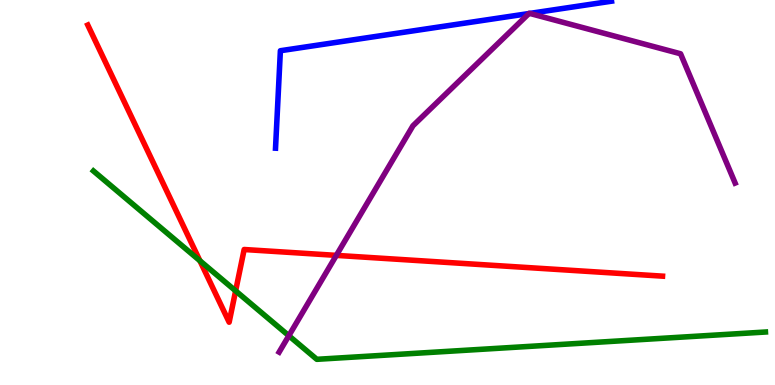[{'lines': ['blue', 'red'], 'intersections': []}, {'lines': ['green', 'red'], 'intersections': [{'x': 2.58, 'y': 3.23}, {'x': 3.04, 'y': 2.45}]}, {'lines': ['purple', 'red'], 'intersections': [{'x': 4.34, 'y': 3.37}]}, {'lines': ['blue', 'green'], 'intersections': []}, {'lines': ['blue', 'purple'], 'intersections': [{'x': 6.82, 'y': 9.65}, {'x': 6.84, 'y': 9.65}]}, {'lines': ['green', 'purple'], 'intersections': [{'x': 3.73, 'y': 1.28}]}]